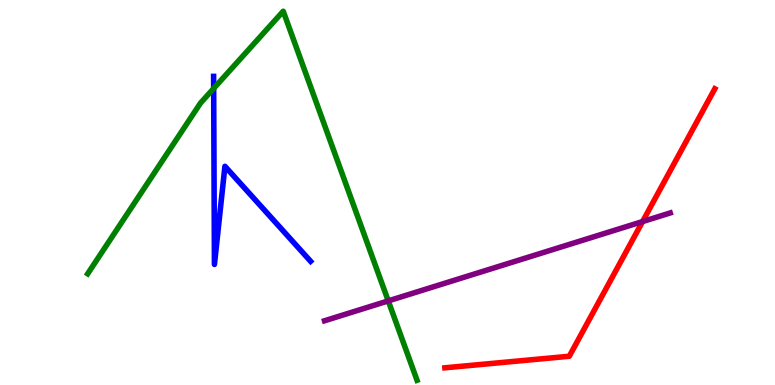[{'lines': ['blue', 'red'], 'intersections': []}, {'lines': ['green', 'red'], 'intersections': []}, {'lines': ['purple', 'red'], 'intersections': [{'x': 8.29, 'y': 4.25}]}, {'lines': ['blue', 'green'], 'intersections': [{'x': 2.76, 'y': 7.7}]}, {'lines': ['blue', 'purple'], 'intersections': []}, {'lines': ['green', 'purple'], 'intersections': [{'x': 5.01, 'y': 2.18}]}]